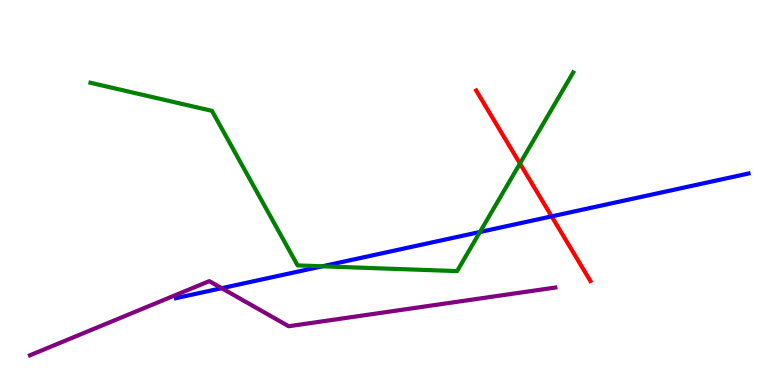[{'lines': ['blue', 'red'], 'intersections': [{'x': 7.12, 'y': 4.38}]}, {'lines': ['green', 'red'], 'intersections': [{'x': 6.71, 'y': 5.75}]}, {'lines': ['purple', 'red'], 'intersections': []}, {'lines': ['blue', 'green'], 'intersections': [{'x': 4.16, 'y': 3.08}, {'x': 6.19, 'y': 3.97}]}, {'lines': ['blue', 'purple'], 'intersections': [{'x': 2.86, 'y': 2.51}]}, {'lines': ['green', 'purple'], 'intersections': []}]